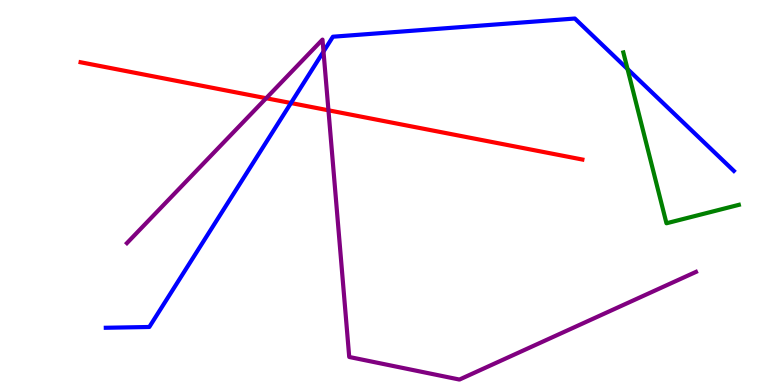[{'lines': ['blue', 'red'], 'intersections': [{'x': 3.75, 'y': 7.32}]}, {'lines': ['green', 'red'], 'intersections': []}, {'lines': ['purple', 'red'], 'intersections': [{'x': 3.43, 'y': 7.45}, {'x': 4.24, 'y': 7.13}]}, {'lines': ['blue', 'green'], 'intersections': [{'x': 8.1, 'y': 8.21}]}, {'lines': ['blue', 'purple'], 'intersections': [{'x': 4.17, 'y': 8.66}]}, {'lines': ['green', 'purple'], 'intersections': []}]